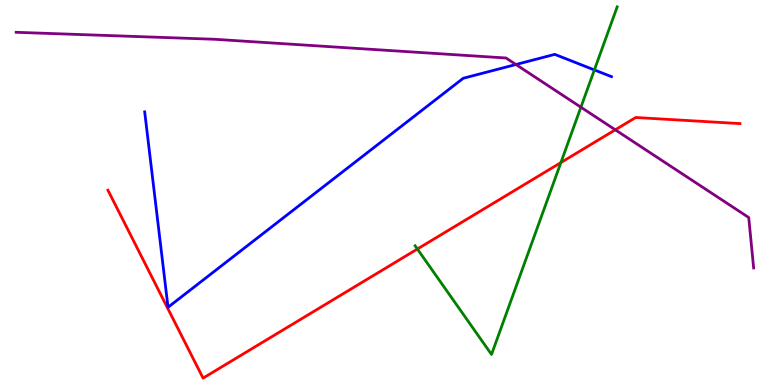[{'lines': ['blue', 'red'], 'intersections': []}, {'lines': ['green', 'red'], 'intersections': [{'x': 5.39, 'y': 3.53}, {'x': 7.24, 'y': 5.78}]}, {'lines': ['purple', 'red'], 'intersections': [{'x': 7.94, 'y': 6.63}]}, {'lines': ['blue', 'green'], 'intersections': [{'x': 7.67, 'y': 8.18}]}, {'lines': ['blue', 'purple'], 'intersections': [{'x': 6.66, 'y': 8.32}]}, {'lines': ['green', 'purple'], 'intersections': [{'x': 7.5, 'y': 7.22}]}]